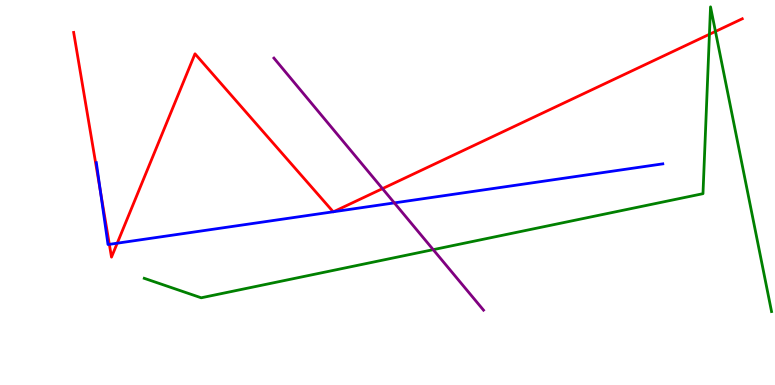[{'lines': ['blue', 'red'], 'intersections': [{'x': 1.3, 'y': 5.03}, {'x': 1.41, 'y': 3.65}, {'x': 1.51, 'y': 3.68}, {'x': 4.3, 'y': 4.5}, {'x': 4.3, 'y': 4.5}]}, {'lines': ['green', 'red'], 'intersections': [{'x': 9.15, 'y': 9.11}, {'x': 9.23, 'y': 9.18}]}, {'lines': ['purple', 'red'], 'intersections': [{'x': 4.94, 'y': 5.1}]}, {'lines': ['blue', 'green'], 'intersections': []}, {'lines': ['blue', 'purple'], 'intersections': [{'x': 5.09, 'y': 4.73}]}, {'lines': ['green', 'purple'], 'intersections': [{'x': 5.59, 'y': 3.52}]}]